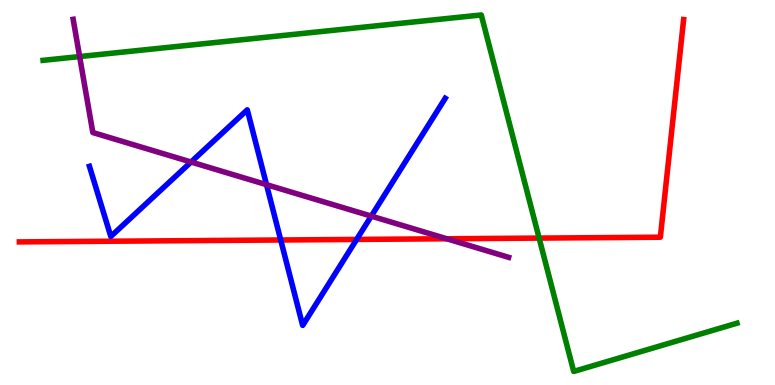[{'lines': ['blue', 'red'], 'intersections': [{'x': 3.62, 'y': 3.77}, {'x': 4.6, 'y': 3.78}]}, {'lines': ['green', 'red'], 'intersections': [{'x': 6.96, 'y': 3.82}]}, {'lines': ['purple', 'red'], 'intersections': [{'x': 5.76, 'y': 3.8}]}, {'lines': ['blue', 'green'], 'intersections': []}, {'lines': ['blue', 'purple'], 'intersections': [{'x': 2.47, 'y': 5.79}, {'x': 3.44, 'y': 5.2}, {'x': 4.79, 'y': 4.39}]}, {'lines': ['green', 'purple'], 'intersections': [{'x': 1.03, 'y': 8.53}]}]